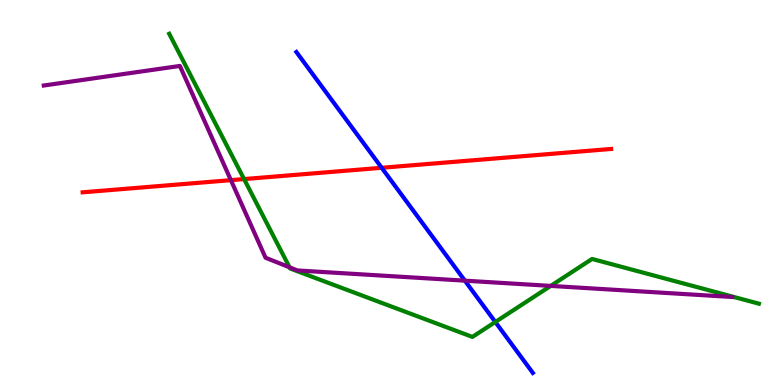[{'lines': ['blue', 'red'], 'intersections': [{'x': 4.92, 'y': 5.64}]}, {'lines': ['green', 'red'], 'intersections': [{'x': 3.15, 'y': 5.35}]}, {'lines': ['purple', 'red'], 'intersections': [{'x': 2.98, 'y': 5.32}]}, {'lines': ['blue', 'green'], 'intersections': [{'x': 6.39, 'y': 1.64}]}, {'lines': ['blue', 'purple'], 'intersections': [{'x': 6.0, 'y': 2.71}]}, {'lines': ['green', 'purple'], 'intersections': [{'x': 3.74, 'y': 3.06}, {'x': 7.11, 'y': 2.57}]}]